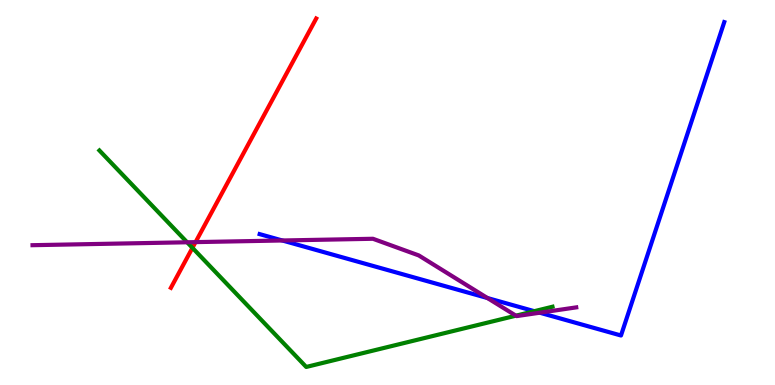[{'lines': ['blue', 'red'], 'intersections': []}, {'lines': ['green', 'red'], 'intersections': [{'x': 2.48, 'y': 3.56}]}, {'lines': ['purple', 'red'], 'intersections': [{'x': 2.52, 'y': 3.71}]}, {'lines': ['blue', 'green'], 'intersections': [{'x': 6.89, 'y': 1.92}]}, {'lines': ['blue', 'purple'], 'intersections': [{'x': 3.64, 'y': 3.75}, {'x': 6.29, 'y': 2.26}, {'x': 6.96, 'y': 1.88}]}, {'lines': ['green', 'purple'], 'intersections': [{'x': 2.41, 'y': 3.71}, {'x': 6.66, 'y': 1.8}]}]